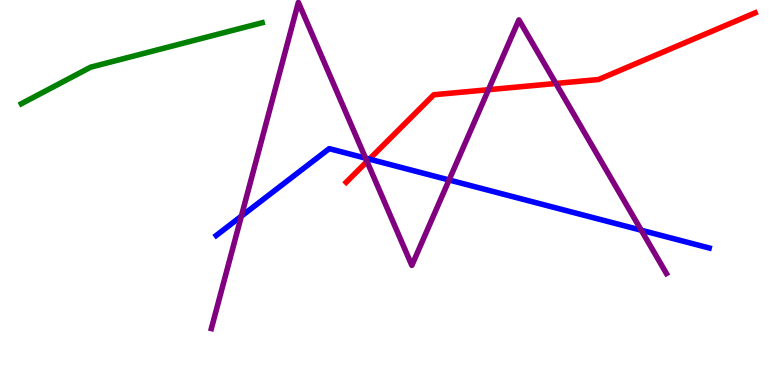[{'lines': ['blue', 'red'], 'intersections': [{'x': 4.77, 'y': 5.87}]}, {'lines': ['green', 'red'], 'intersections': []}, {'lines': ['purple', 'red'], 'intersections': [{'x': 4.74, 'y': 5.81}, {'x': 6.3, 'y': 7.67}, {'x': 7.17, 'y': 7.83}]}, {'lines': ['blue', 'green'], 'intersections': []}, {'lines': ['blue', 'purple'], 'intersections': [{'x': 3.11, 'y': 4.38}, {'x': 4.72, 'y': 5.89}, {'x': 5.79, 'y': 5.33}, {'x': 8.27, 'y': 4.02}]}, {'lines': ['green', 'purple'], 'intersections': []}]